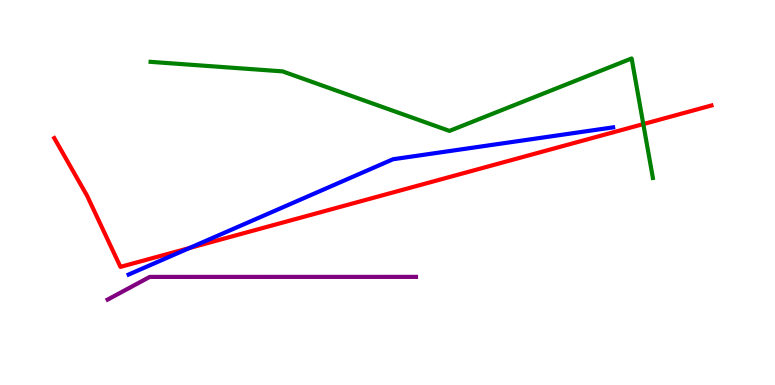[{'lines': ['blue', 'red'], 'intersections': [{'x': 2.44, 'y': 3.56}]}, {'lines': ['green', 'red'], 'intersections': [{'x': 8.3, 'y': 6.78}]}, {'lines': ['purple', 'red'], 'intersections': []}, {'lines': ['blue', 'green'], 'intersections': []}, {'lines': ['blue', 'purple'], 'intersections': []}, {'lines': ['green', 'purple'], 'intersections': []}]